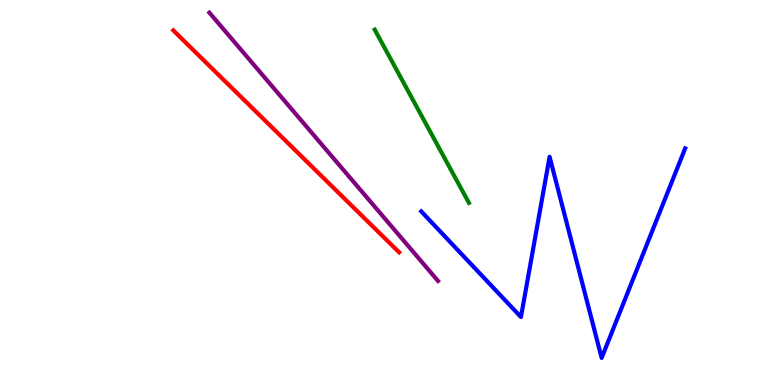[{'lines': ['blue', 'red'], 'intersections': []}, {'lines': ['green', 'red'], 'intersections': []}, {'lines': ['purple', 'red'], 'intersections': []}, {'lines': ['blue', 'green'], 'intersections': []}, {'lines': ['blue', 'purple'], 'intersections': []}, {'lines': ['green', 'purple'], 'intersections': []}]